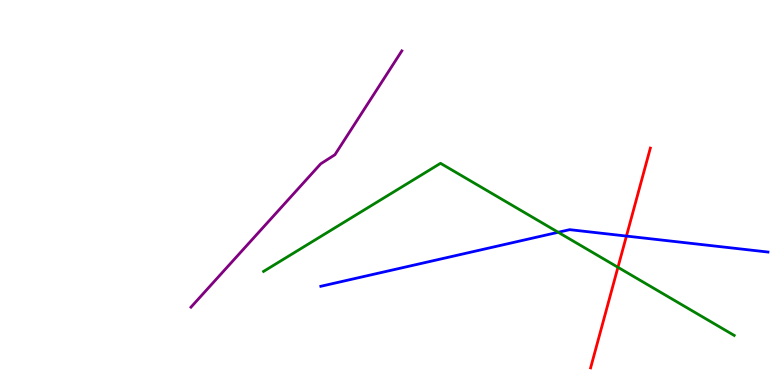[{'lines': ['blue', 'red'], 'intersections': [{'x': 8.08, 'y': 3.87}]}, {'lines': ['green', 'red'], 'intersections': [{'x': 7.97, 'y': 3.06}]}, {'lines': ['purple', 'red'], 'intersections': []}, {'lines': ['blue', 'green'], 'intersections': [{'x': 7.2, 'y': 3.97}]}, {'lines': ['blue', 'purple'], 'intersections': []}, {'lines': ['green', 'purple'], 'intersections': []}]